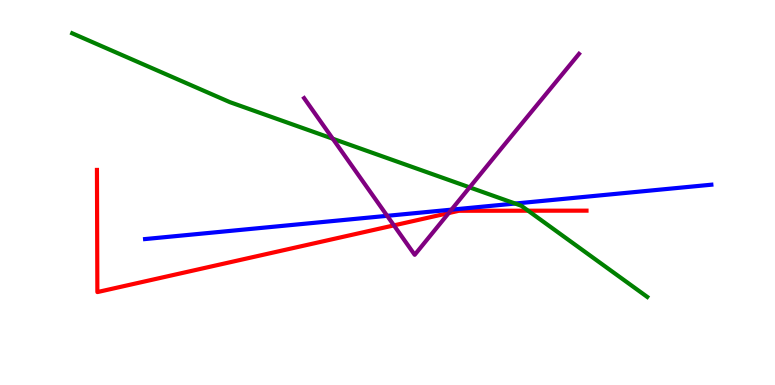[{'lines': ['blue', 'red'], 'intersections': []}, {'lines': ['green', 'red'], 'intersections': [{'x': 6.81, 'y': 4.53}]}, {'lines': ['purple', 'red'], 'intersections': [{'x': 5.08, 'y': 4.15}, {'x': 5.79, 'y': 4.47}]}, {'lines': ['blue', 'green'], 'intersections': [{'x': 6.65, 'y': 4.71}]}, {'lines': ['blue', 'purple'], 'intersections': [{'x': 5.0, 'y': 4.39}, {'x': 5.83, 'y': 4.55}]}, {'lines': ['green', 'purple'], 'intersections': [{'x': 4.29, 'y': 6.4}, {'x': 6.06, 'y': 5.13}]}]